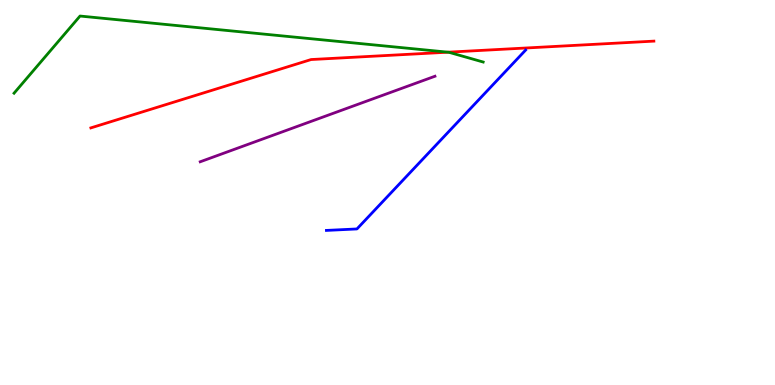[{'lines': ['blue', 'red'], 'intersections': []}, {'lines': ['green', 'red'], 'intersections': [{'x': 5.78, 'y': 8.64}]}, {'lines': ['purple', 'red'], 'intersections': []}, {'lines': ['blue', 'green'], 'intersections': []}, {'lines': ['blue', 'purple'], 'intersections': []}, {'lines': ['green', 'purple'], 'intersections': []}]